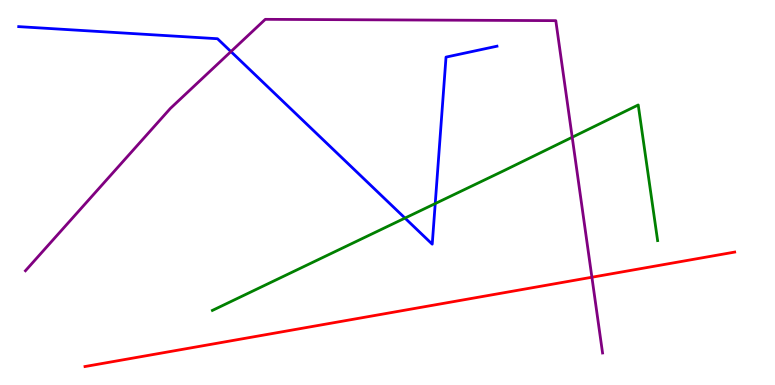[{'lines': ['blue', 'red'], 'intersections': []}, {'lines': ['green', 'red'], 'intersections': []}, {'lines': ['purple', 'red'], 'intersections': [{'x': 7.64, 'y': 2.8}]}, {'lines': ['blue', 'green'], 'intersections': [{'x': 5.23, 'y': 4.34}, {'x': 5.62, 'y': 4.71}]}, {'lines': ['blue', 'purple'], 'intersections': [{'x': 2.98, 'y': 8.66}]}, {'lines': ['green', 'purple'], 'intersections': [{'x': 7.38, 'y': 6.43}]}]